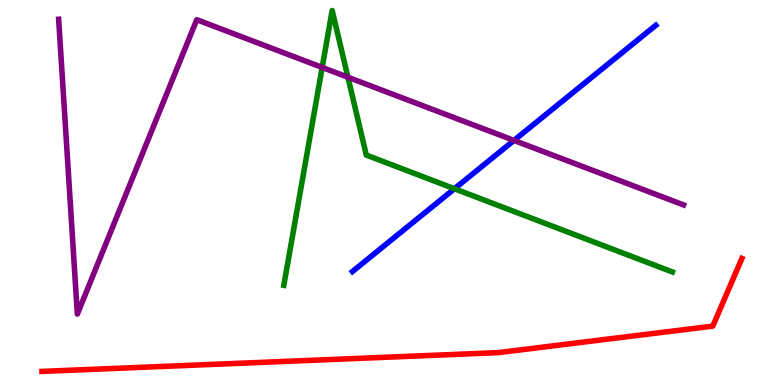[{'lines': ['blue', 'red'], 'intersections': []}, {'lines': ['green', 'red'], 'intersections': []}, {'lines': ['purple', 'red'], 'intersections': []}, {'lines': ['blue', 'green'], 'intersections': [{'x': 5.86, 'y': 5.1}]}, {'lines': ['blue', 'purple'], 'intersections': [{'x': 6.63, 'y': 6.35}]}, {'lines': ['green', 'purple'], 'intersections': [{'x': 4.16, 'y': 8.25}, {'x': 4.49, 'y': 7.99}]}]